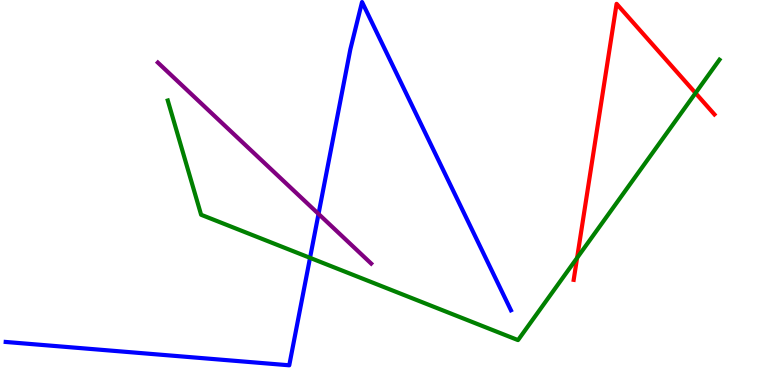[{'lines': ['blue', 'red'], 'intersections': []}, {'lines': ['green', 'red'], 'intersections': [{'x': 7.45, 'y': 3.3}, {'x': 8.97, 'y': 7.58}]}, {'lines': ['purple', 'red'], 'intersections': []}, {'lines': ['blue', 'green'], 'intersections': [{'x': 4.0, 'y': 3.3}]}, {'lines': ['blue', 'purple'], 'intersections': [{'x': 4.11, 'y': 4.44}]}, {'lines': ['green', 'purple'], 'intersections': []}]